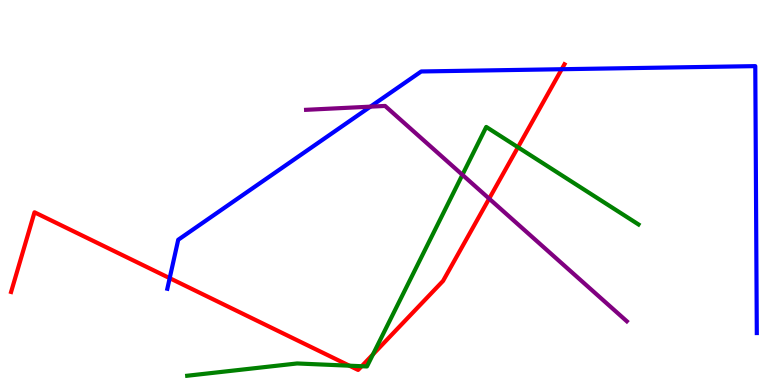[{'lines': ['blue', 'red'], 'intersections': [{'x': 2.19, 'y': 2.78}, {'x': 7.25, 'y': 8.2}]}, {'lines': ['green', 'red'], 'intersections': [{'x': 4.51, 'y': 0.501}, {'x': 4.67, 'y': 0.488}, {'x': 4.81, 'y': 0.795}, {'x': 6.68, 'y': 6.18}]}, {'lines': ['purple', 'red'], 'intersections': [{'x': 6.31, 'y': 4.84}]}, {'lines': ['blue', 'green'], 'intersections': []}, {'lines': ['blue', 'purple'], 'intersections': [{'x': 4.78, 'y': 7.23}]}, {'lines': ['green', 'purple'], 'intersections': [{'x': 5.97, 'y': 5.46}]}]